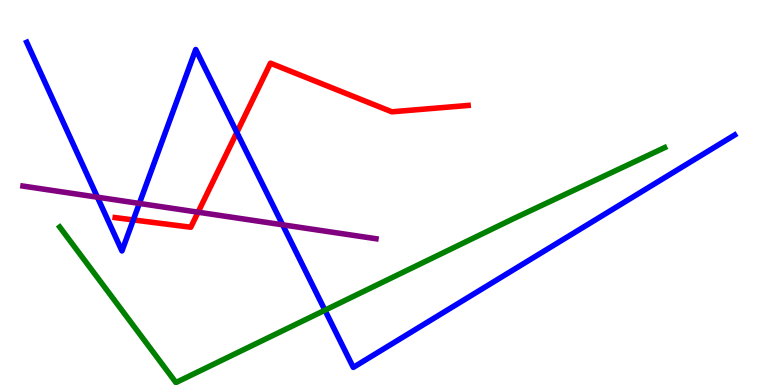[{'lines': ['blue', 'red'], 'intersections': [{'x': 1.72, 'y': 4.29}, {'x': 3.06, 'y': 6.56}]}, {'lines': ['green', 'red'], 'intersections': []}, {'lines': ['purple', 'red'], 'intersections': [{'x': 2.56, 'y': 4.49}]}, {'lines': ['blue', 'green'], 'intersections': [{'x': 4.19, 'y': 1.94}]}, {'lines': ['blue', 'purple'], 'intersections': [{'x': 1.26, 'y': 4.88}, {'x': 1.8, 'y': 4.72}, {'x': 3.65, 'y': 4.16}]}, {'lines': ['green', 'purple'], 'intersections': []}]